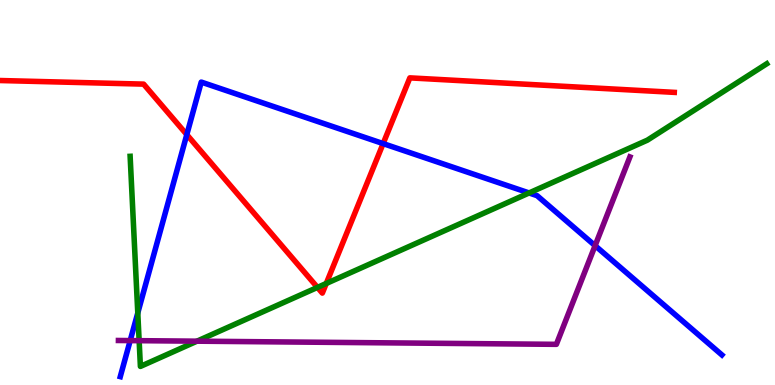[{'lines': ['blue', 'red'], 'intersections': [{'x': 2.41, 'y': 6.5}, {'x': 4.94, 'y': 6.27}]}, {'lines': ['green', 'red'], 'intersections': [{'x': 4.1, 'y': 2.54}, {'x': 4.21, 'y': 2.64}]}, {'lines': ['purple', 'red'], 'intersections': []}, {'lines': ['blue', 'green'], 'intersections': [{'x': 1.78, 'y': 1.87}, {'x': 6.83, 'y': 4.99}]}, {'lines': ['blue', 'purple'], 'intersections': [{'x': 1.68, 'y': 1.15}, {'x': 7.68, 'y': 3.62}]}, {'lines': ['green', 'purple'], 'intersections': [{'x': 1.8, 'y': 1.15}, {'x': 2.54, 'y': 1.14}]}]